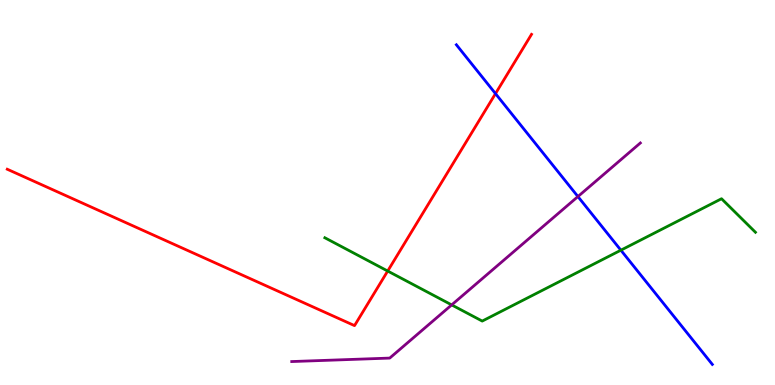[{'lines': ['blue', 'red'], 'intersections': [{'x': 6.39, 'y': 7.57}]}, {'lines': ['green', 'red'], 'intersections': [{'x': 5.0, 'y': 2.96}]}, {'lines': ['purple', 'red'], 'intersections': []}, {'lines': ['blue', 'green'], 'intersections': [{'x': 8.01, 'y': 3.5}]}, {'lines': ['blue', 'purple'], 'intersections': [{'x': 7.46, 'y': 4.89}]}, {'lines': ['green', 'purple'], 'intersections': [{'x': 5.83, 'y': 2.08}]}]